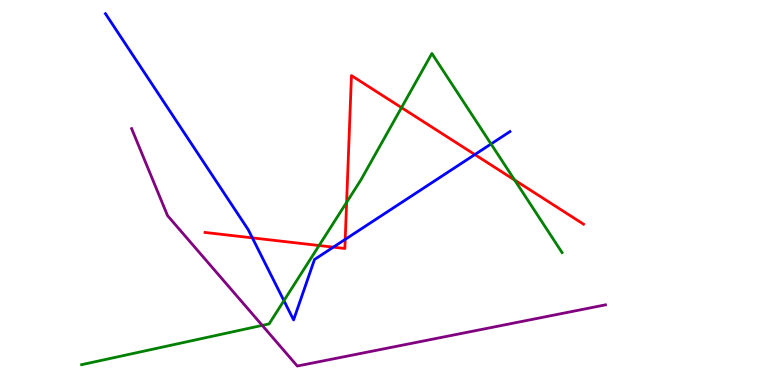[{'lines': ['blue', 'red'], 'intersections': [{'x': 3.26, 'y': 3.82}, {'x': 4.3, 'y': 3.58}, {'x': 4.45, 'y': 3.78}, {'x': 6.13, 'y': 5.99}]}, {'lines': ['green', 'red'], 'intersections': [{'x': 4.12, 'y': 3.62}, {'x': 4.47, 'y': 4.74}, {'x': 5.18, 'y': 7.2}, {'x': 6.64, 'y': 5.32}]}, {'lines': ['purple', 'red'], 'intersections': []}, {'lines': ['blue', 'green'], 'intersections': [{'x': 3.66, 'y': 2.19}, {'x': 6.34, 'y': 6.26}]}, {'lines': ['blue', 'purple'], 'intersections': []}, {'lines': ['green', 'purple'], 'intersections': [{'x': 3.38, 'y': 1.55}]}]